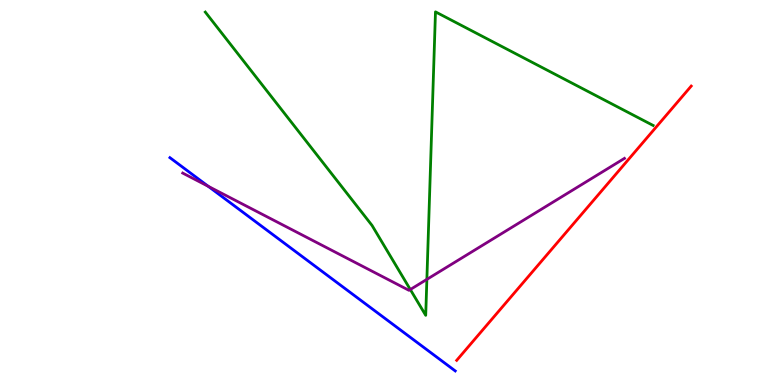[{'lines': ['blue', 'red'], 'intersections': []}, {'lines': ['green', 'red'], 'intersections': []}, {'lines': ['purple', 'red'], 'intersections': []}, {'lines': ['blue', 'green'], 'intersections': []}, {'lines': ['blue', 'purple'], 'intersections': [{'x': 2.69, 'y': 5.16}]}, {'lines': ['green', 'purple'], 'intersections': [{'x': 5.29, 'y': 2.48}, {'x': 5.51, 'y': 2.74}]}]